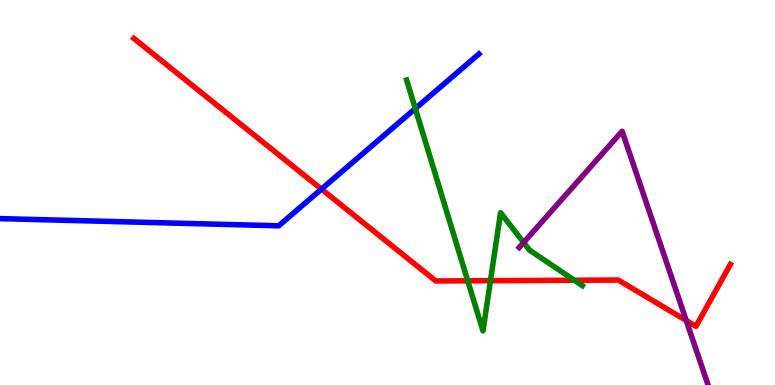[{'lines': ['blue', 'red'], 'intersections': [{'x': 4.15, 'y': 5.09}]}, {'lines': ['green', 'red'], 'intersections': [{'x': 6.04, 'y': 2.71}, {'x': 6.33, 'y': 2.71}, {'x': 7.41, 'y': 2.72}]}, {'lines': ['purple', 'red'], 'intersections': [{'x': 8.85, 'y': 1.68}]}, {'lines': ['blue', 'green'], 'intersections': [{'x': 5.36, 'y': 7.18}]}, {'lines': ['blue', 'purple'], 'intersections': []}, {'lines': ['green', 'purple'], 'intersections': [{'x': 6.76, 'y': 3.7}]}]